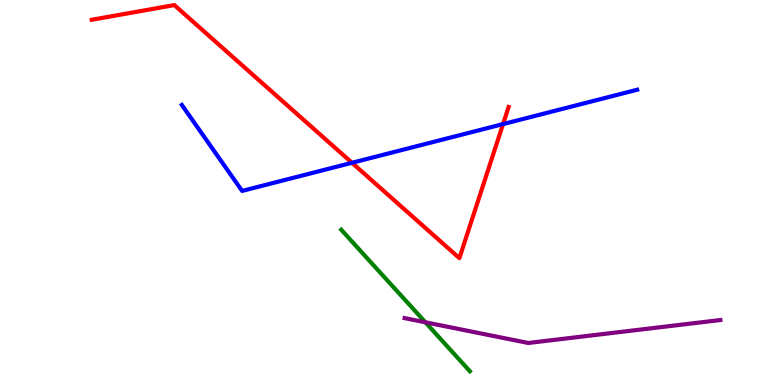[{'lines': ['blue', 'red'], 'intersections': [{'x': 4.54, 'y': 5.77}, {'x': 6.49, 'y': 6.78}]}, {'lines': ['green', 'red'], 'intersections': []}, {'lines': ['purple', 'red'], 'intersections': []}, {'lines': ['blue', 'green'], 'intersections': []}, {'lines': ['blue', 'purple'], 'intersections': []}, {'lines': ['green', 'purple'], 'intersections': [{'x': 5.49, 'y': 1.63}]}]